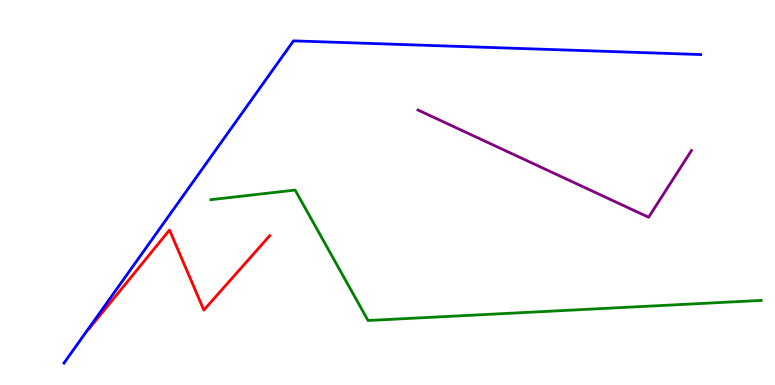[{'lines': ['blue', 'red'], 'intersections': []}, {'lines': ['green', 'red'], 'intersections': []}, {'lines': ['purple', 'red'], 'intersections': []}, {'lines': ['blue', 'green'], 'intersections': []}, {'lines': ['blue', 'purple'], 'intersections': []}, {'lines': ['green', 'purple'], 'intersections': []}]